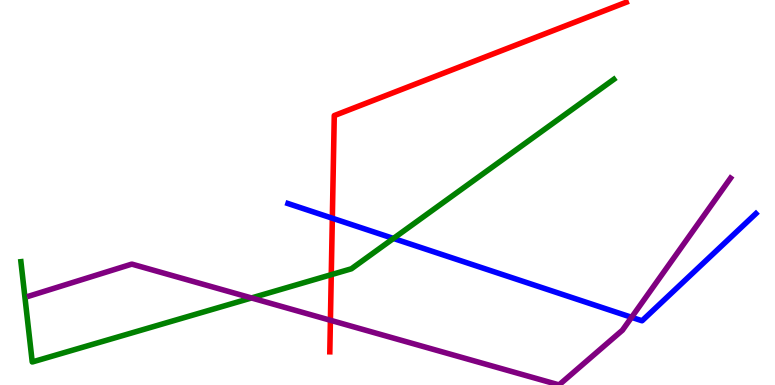[{'lines': ['blue', 'red'], 'intersections': [{'x': 4.29, 'y': 4.33}]}, {'lines': ['green', 'red'], 'intersections': [{'x': 4.27, 'y': 2.87}]}, {'lines': ['purple', 'red'], 'intersections': [{'x': 4.26, 'y': 1.68}]}, {'lines': ['blue', 'green'], 'intersections': [{'x': 5.08, 'y': 3.81}]}, {'lines': ['blue', 'purple'], 'intersections': [{'x': 8.15, 'y': 1.76}]}, {'lines': ['green', 'purple'], 'intersections': [{'x': 3.25, 'y': 2.26}]}]